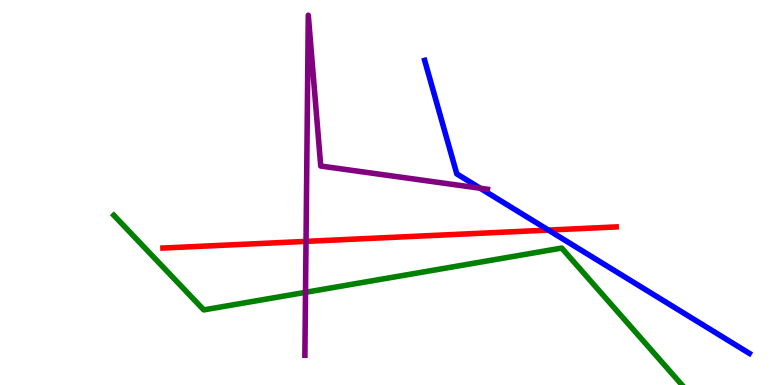[{'lines': ['blue', 'red'], 'intersections': [{'x': 7.08, 'y': 4.02}]}, {'lines': ['green', 'red'], 'intersections': []}, {'lines': ['purple', 'red'], 'intersections': [{'x': 3.95, 'y': 3.73}]}, {'lines': ['blue', 'green'], 'intersections': []}, {'lines': ['blue', 'purple'], 'intersections': [{'x': 6.2, 'y': 5.11}]}, {'lines': ['green', 'purple'], 'intersections': [{'x': 3.94, 'y': 2.41}]}]